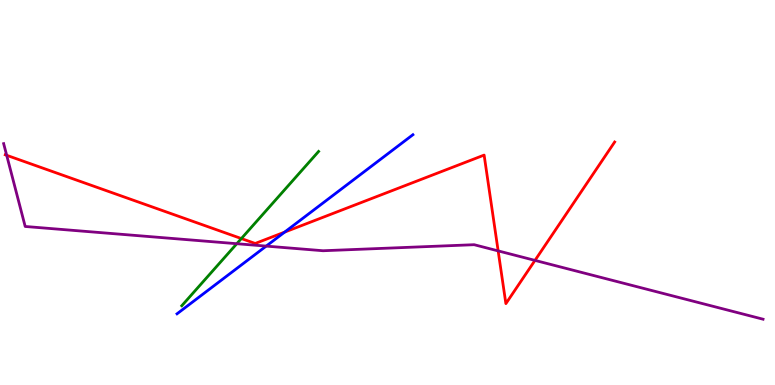[{'lines': ['blue', 'red'], 'intersections': [{'x': 3.67, 'y': 3.97}]}, {'lines': ['green', 'red'], 'intersections': [{'x': 3.11, 'y': 3.8}]}, {'lines': ['purple', 'red'], 'intersections': [{'x': 0.0863, 'y': 5.97}, {'x': 6.43, 'y': 3.48}, {'x': 6.9, 'y': 3.24}]}, {'lines': ['blue', 'green'], 'intersections': []}, {'lines': ['blue', 'purple'], 'intersections': [{'x': 3.43, 'y': 3.61}]}, {'lines': ['green', 'purple'], 'intersections': [{'x': 3.06, 'y': 3.67}]}]